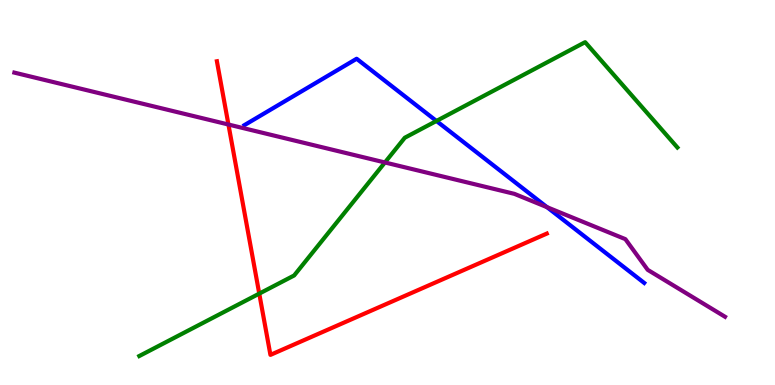[{'lines': ['blue', 'red'], 'intersections': []}, {'lines': ['green', 'red'], 'intersections': [{'x': 3.35, 'y': 2.37}]}, {'lines': ['purple', 'red'], 'intersections': [{'x': 2.95, 'y': 6.77}]}, {'lines': ['blue', 'green'], 'intersections': [{'x': 5.63, 'y': 6.86}]}, {'lines': ['blue', 'purple'], 'intersections': [{'x': 7.06, 'y': 4.62}]}, {'lines': ['green', 'purple'], 'intersections': [{'x': 4.97, 'y': 5.78}]}]